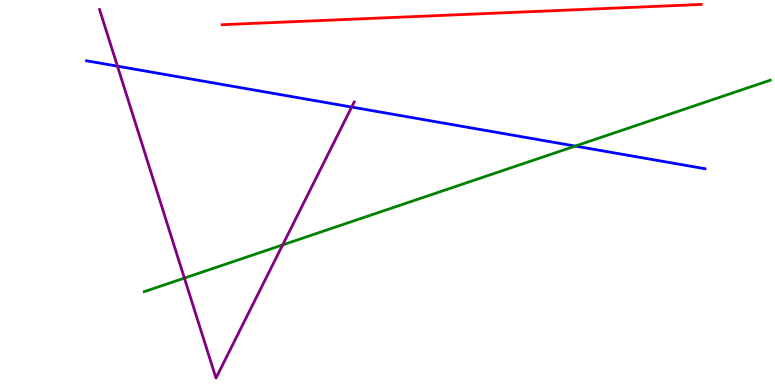[{'lines': ['blue', 'red'], 'intersections': []}, {'lines': ['green', 'red'], 'intersections': []}, {'lines': ['purple', 'red'], 'intersections': []}, {'lines': ['blue', 'green'], 'intersections': [{'x': 7.42, 'y': 6.21}]}, {'lines': ['blue', 'purple'], 'intersections': [{'x': 1.52, 'y': 8.28}, {'x': 4.54, 'y': 7.22}]}, {'lines': ['green', 'purple'], 'intersections': [{'x': 2.38, 'y': 2.78}, {'x': 3.65, 'y': 3.64}]}]